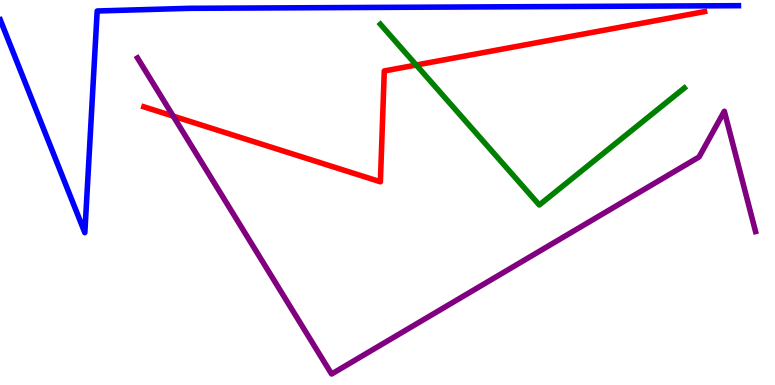[{'lines': ['blue', 'red'], 'intersections': []}, {'lines': ['green', 'red'], 'intersections': [{'x': 5.37, 'y': 8.31}]}, {'lines': ['purple', 'red'], 'intersections': [{'x': 2.24, 'y': 6.98}]}, {'lines': ['blue', 'green'], 'intersections': []}, {'lines': ['blue', 'purple'], 'intersections': []}, {'lines': ['green', 'purple'], 'intersections': []}]